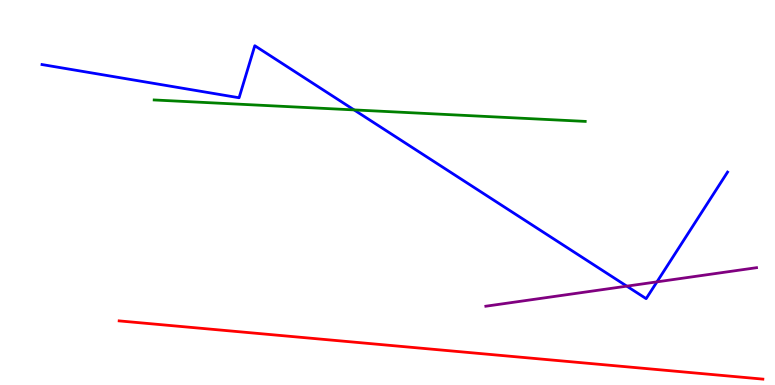[{'lines': ['blue', 'red'], 'intersections': []}, {'lines': ['green', 'red'], 'intersections': []}, {'lines': ['purple', 'red'], 'intersections': []}, {'lines': ['blue', 'green'], 'intersections': [{'x': 4.57, 'y': 7.15}]}, {'lines': ['blue', 'purple'], 'intersections': [{'x': 8.09, 'y': 2.57}, {'x': 8.48, 'y': 2.68}]}, {'lines': ['green', 'purple'], 'intersections': []}]